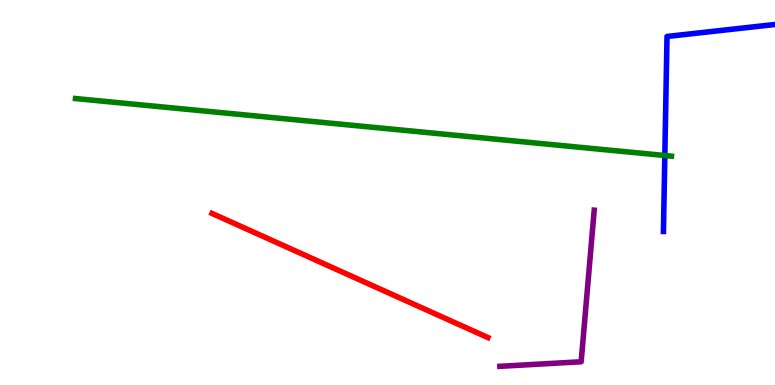[{'lines': ['blue', 'red'], 'intersections': []}, {'lines': ['green', 'red'], 'intersections': []}, {'lines': ['purple', 'red'], 'intersections': []}, {'lines': ['blue', 'green'], 'intersections': [{'x': 8.58, 'y': 5.96}]}, {'lines': ['blue', 'purple'], 'intersections': []}, {'lines': ['green', 'purple'], 'intersections': []}]